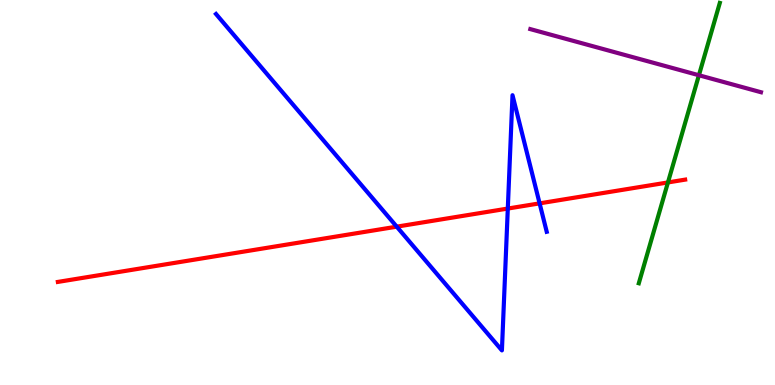[{'lines': ['blue', 'red'], 'intersections': [{'x': 5.12, 'y': 4.11}, {'x': 6.55, 'y': 4.58}, {'x': 6.96, 'y': 4.72}]}, {'lines': ['green', 'red'], 'intersections': [{'x': 8.62, 'y': 5.26}]}, {'lines': ['purple', 'red'], 'intersections': []}, {'lines': ['blue', 'green'], 'intersections': []}, {'lines': ['blue', 'purple'], 'intersections': []}, {'lines': ['green', 'purple'], 'intersections': [{'x': 9.02, 'y': 8.05}]}]